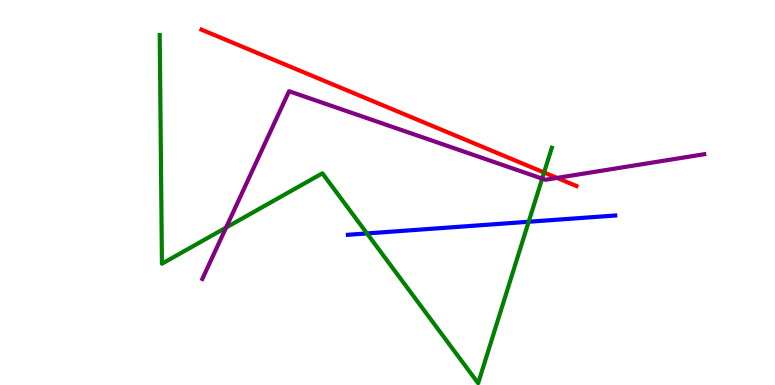[{'lines': ['blue', 'red'], 'intersections': []}, {'lines': ['green', 'red'], 'intersections': [{'x': 7.02, 'y': 5.52}]}, {'lines': ['purple', 'red'], 'intersections': [{'x': 7.19, 'y': 5.38}]}, {'lines': ['blue', 'green'], 'intersections': [{'x': 4.74, 'y': 3.94}, {'x': 6.82, 'y': 4.24}]}, {'lines': ['blue', 'purple'], 'intersections': []}, {'lines': ['green', 'purple'], 'intersections': [{'x': 2.92, 'y': 4.09}, {'x': 7.0, 'y': 5.36}]}]